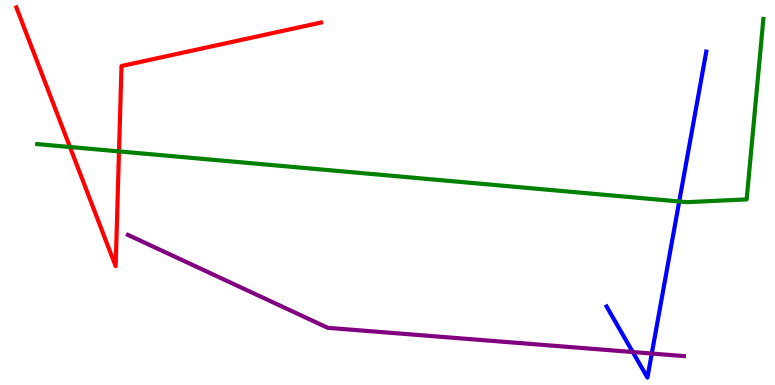[{'lines': ['blue', 'red'], 'intersections': []}, {'lines': ['green', 'red'], 'intersections': [{'x': 0.903, 'y': 6.18}, {'x': 1.54, 'y': 6.07}]}, {'lines': ['purple', 'red'], 'intersections': []}, {'lines': ['blue', 'green'], 'intersections': [{'x': 8.76, 'y': 4.77}]}, {'lines': ['blue', 'purple'], 'intersections': [{'x': 8.16, 'y': 0.856}, {'x': 8.41, 'y': 0.817}]}, {'lines': ['green', 'purple'], 'intersections': []}]